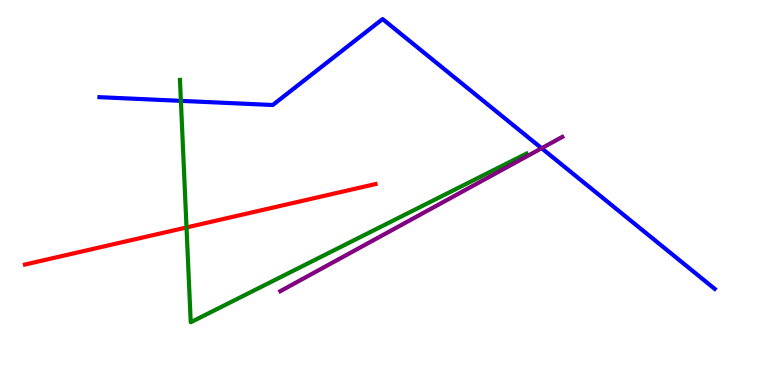[{'lines': ['blue', 'red'], 'intersections': []}, {'lines': ['green', 'red'], 'intersections': [{'x': 2.41, 'y': 4.09}]}, {'lines': ['purple', 'red'], 'intersections': []}, {'lines': ['blue', 'green'], 'intersections': [{'x': 2.33, 'y': 7.38}]}, {'lines': ['blue', 'purple'], 'intersections': [{'x': 6.99, 'y': 6.15}]}, {'lines': ['green', 'purple'], 'intersections': []}]